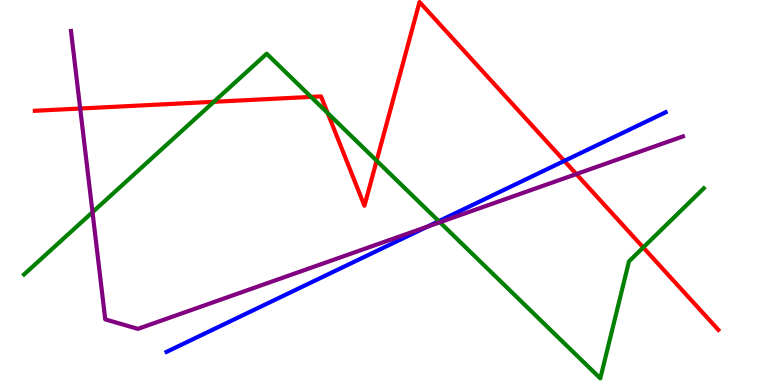[{'lines': ['blue', 'red'], 'intersections': [{'x': 7.28, 'y': 5.82}]}, {'lines': ['green', 'red'], 'intersections': [{'x': 2.76, 'y': 7.36}, {'x': 4.01, 'y': 7.48}, {'x': 4.23, 'y': 7.06}, {'x': 4.86, 'y': 5.83}, {'x': 8.3, 'y': 3.57}]}, {'lines': ['purple', 'red'], 'intersections': [{'x': 1.03, 'y': 7.18}, {'x': 7.44, 'y': 5.48}]}, {'lines': ['blue', 'green'], 'intersections': [{'x': 5.66, 'y': 4.26}]}, {'lines': ['blue', 'purple'], 'intersections': [{'x': 5.51, 'y': 4.11}]}, {'lines': ['green', 'purple'], 'intersections': [{'x': 1.19, 'y': 4.49}, {'x': 5.68, 'y': 4.23}]}]